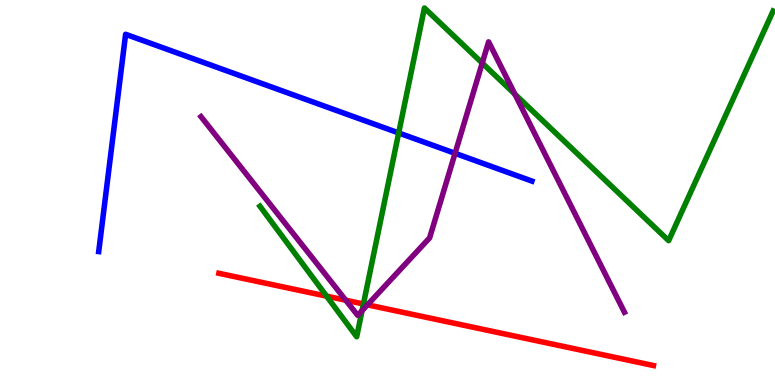[{'lines': ['blue', 'red'], 'intersections': []}, {'lines': ['green', 'red'], 'intersections': [{'x': 4.21, 'y': 2.31}, {'x': 4.69, 'y': 2.1}]}, {'lines': ['purple', 'red'], 'intersections': [{'x': 4.46, 'y': 2.2}, {'x': 4.74, 'y': 2.08}]}, {'lines': ['blue', 'green'], 'intersections': [{'x': 5.14, 'y': 6.55}]}, {'lines': ['blue', 'purple'], 'intersections': [{'x': 5.87, 'y': 6.02}]}, {'lines': ['green', 'purple'], 'intersections': [{'x': 4.67, 'y': 1.93}, {'x': 6.22, 'y': 8.36}, {'x': 6.64, 'y': 7.55}]}]